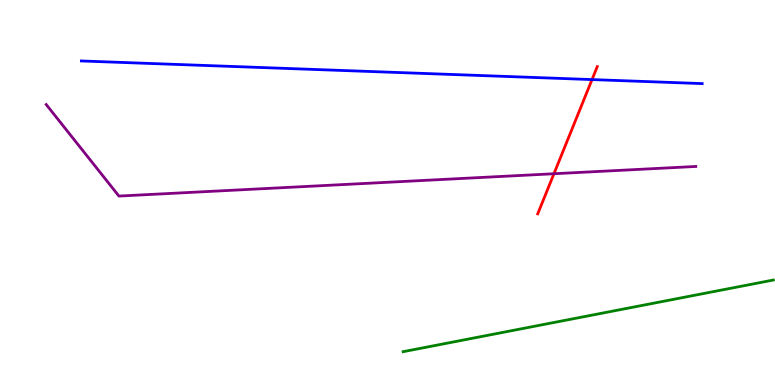[{'lines': ['blue', 'red'], 'intersections': [{'x': 7.64, 'y': 7.93}]}, {'lines': ['green', 'red'], 'intersections': []}, {'lines': ['purple', 'red'], 'intersections': [{'x': 7.15, 'y': 5.49}]}, {'lines': ['blue', 'green'], 'intersections': []}, {'lines': ['blue', 'purple'], 'intersections': []}, {'lines': ['green', 'purple'], 'intersections': []}]